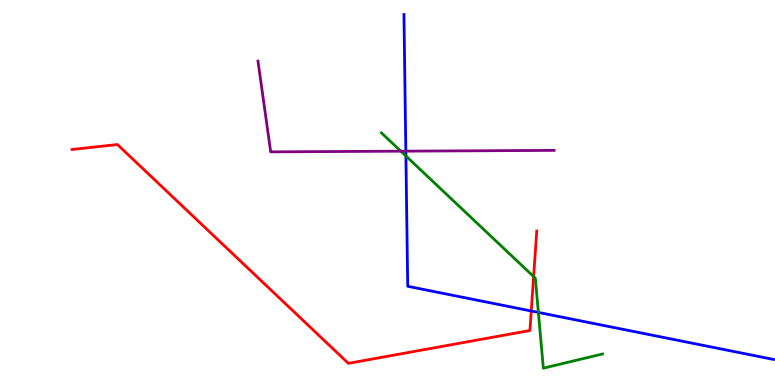[{'lines': ['blue', 'red'], 'intersections': [{'x': 6.85, 'y': 1.92}]}, {'lines': ['green', 'red'], 'intersections': [{'x': 6.89, 'y': 2.82}]}, {'lines': ['purple', 'red'], 'intersections': []}, {'lines': ['blue', 'green'], 'intersections': [{'x': 5.24, 'y': 5.95}, {'x': 6.95, 'y': 1.89}]}, {'lines': ['blue', 'purple'], 'intersections': [{'x': 5.24, 'y': 6.07}]}, {'lines': ['green', 'purple'], 'intersections': [{'x': 5.17, 'y': 6.07}]}]